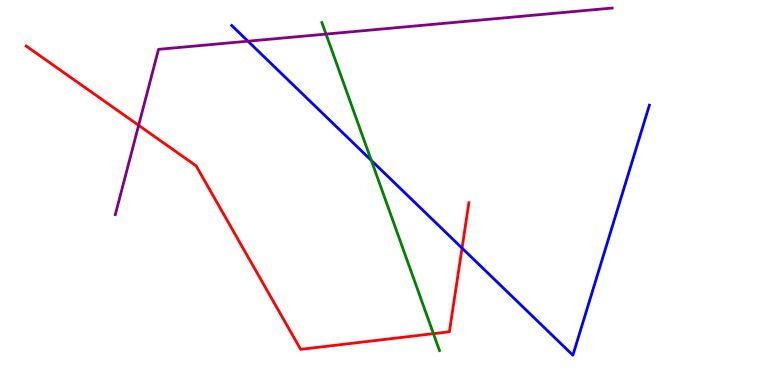[{'lines': ['blue', 'red'], 'intersections': [{'x': 5.96, 'y': 3.56}]}, {'lines': ['green', 'red'], 'intersections': [{'x': 5.59, 'y': 1.33}]}, {'lines': ['purple', 'red'], 'intersections': [{'x': 1.79, 'y': 6.74}]}, {'lines': ['blue', 'green'], 'intersections': [{'x': 4.79, 'y': 5.83}]}, {'lines': ['blue', 'purple'], 'intersections': [{'x': 3.2, 'y': 8.93}]}, {'lines': ['green', 'purple'], 'intersections': [{'x': 4.21, 'y': 9.11}]}]